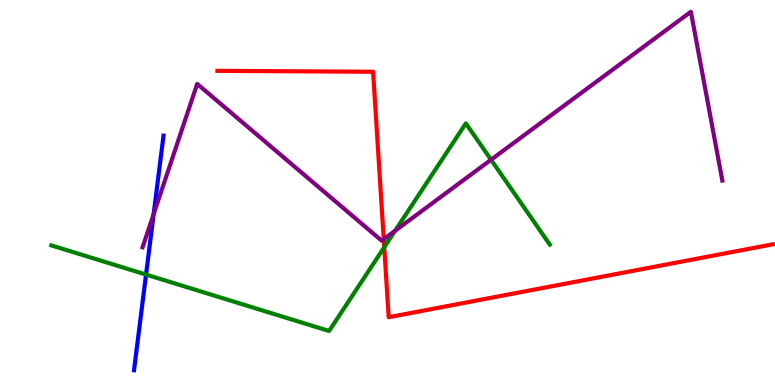[{'lines': ['blue', 'red'], 'intersections': []}, {'lines': ['green', 'red'], 'intersections': [{'x': 4.96, 'y': 3.58}]}, {'lines': ['purple', 'red'], 'intersections': [{'x': 4.95, 'y': 3.79}]}, {'lines': ['blue', 'green'], 'intersections': [{'x': 1.88, 'y': 2.87}]}, {'lines': ['blue', 'purple'], 'intersections': [{'x': 1.98, 'y': 4.44}]}, {'lines': ['green', 'purple'], 'intersections': [{'x': 5.1, 'y': 4.01}, {'x': 6.34, 'y': 5.85}]}]